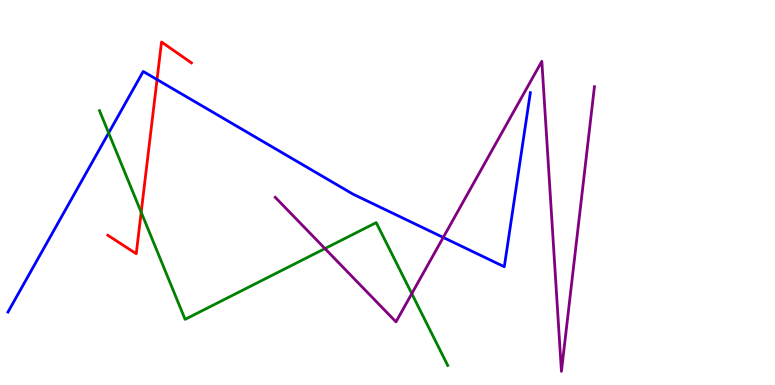[{'lines': ['blue', 'red'], 'intersections': [{'x': 2.03, 'y': 7.93}]}, {'lines': ['green', 'red'], 'intersections': [{'x': 1.82, 'y': 4.49}]}, {'lines': ['purple', 'red'], 'intersections': []}, {'lines': ['blue', 'green'], 'intersections': [{'x': 1.4, 'y': 6.55}]}, {'lines': ['blue', 'purple'], 'intersections': [{'x': 5.72, 'y': 3.83}]}, {'lines': ['green', 'purple'], 'intersections': [{'x': 4.19, 'y': 3.54}, {'x': 5.31, 'y': 2.37}]}]